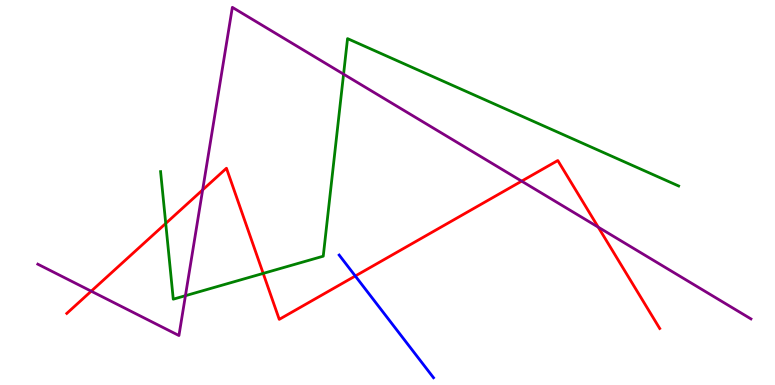[{'lines': ['blue', 'red'], 'intersections': [{'x': 4.58, 'y': 2.83}]}, {'lines': ['green', 'red'], 'intersections': [{'x': 2.14, 'y': 4.2}, {'x': 3.4, 'y': 2.9}]}, {'lines': ['purple', 'red'], 'intersections': [{'x': 1.18, 'y': 2.44}, {'x': 2.61, 'y': 5.07}, {'x': 6.73, 'y': 5.3}, {'x': 7.72, 'y': 4.1}]}, {'lines': ['blue', 'green'], 'intersections': []}, {'lines': ['blue', 'purple'], 'intersections': []}, {'lines': ['green', 'purple'], 'intersections': [{'x': 2.39, 'y': 2.32}, {'x': 4.43, 'y': 8.07}]}]